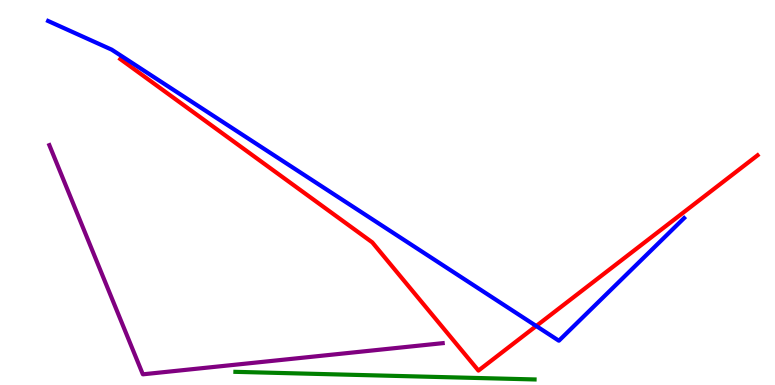[{'lines': ['blue', 'red'], 'intersections': [{'x': 6.92, 'y': 1.53}]}, {'lines': ['green', 'red'], 'intersections': []}, {'lines': ['purple', 'red'], 'intersections': []}, {'lines': ['blue', 'green'], 'intersections': []}, {'lines': ['blue', 'purple'], 'intersections': []}, {'lines': ['green', 'purple'], 'intersections': []}]